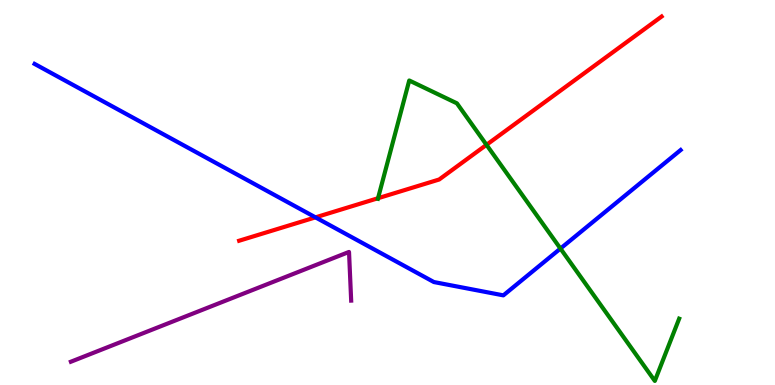[{'lines': ['blue', 'red'], 'intersections': [{'x': 4.07, 'y': 4.35}]}, {'lines': ['green', 'red'], 'intersections': [{'x': 4.88, 'y': 4.85}, {'x': 6.28, 'y': 6.24}]}, {'lines': ['purple', 'red'], 'intersections': []}, {'lines': ['blue', 'green'], 'intersections': [{'x': 7.23, 'y': 3.54}]}, {'lines': ['blue', 'purple'], 'intersections': []}, {'lines': ['green', 'purple'], 'intersections': []}]